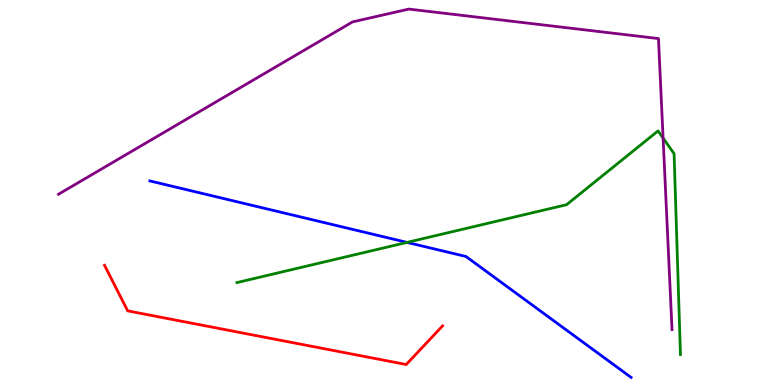[{'lines': ['blue', 'red'], 'intersections': []}, {'lines': ['green', 'red'], 'intersections': []}, {'lines': ['purple', 'red'], 'intersections': []}, {'lines': ['blue', 'green'], 'intersections': [{'x': 5.25, 'y': 3.7}]}, {'lines': ['blue', 'purple'], 'intersections': []}, {'lines': ['green', 'purple'], 'intersections': [{'x': 8.56, 'y': 6.41}]}]